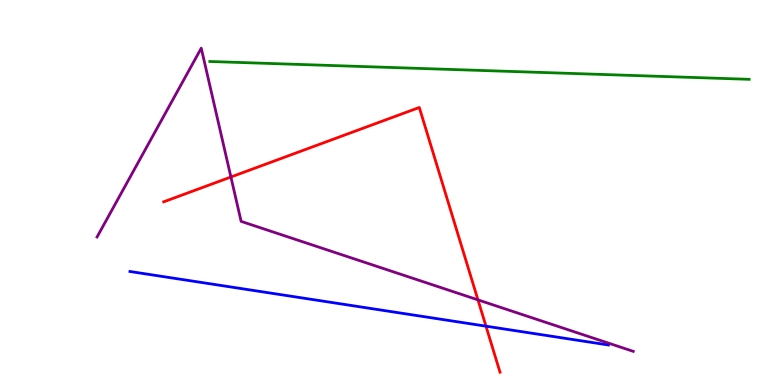[{'lines': ['blue', 'red'], 'intersections': [{'x': 6.27, 'y': 1.53}]}, {'lines': ['green', 'red'], 'intersections': []}, {'lines': ['purple', 'red'], 'intersections': [{'x': 2.98, 'y': 5.4}, {'x': 6.17, 'y': 2.21}]}, {'lines': ['blue', 'green'], 'intersections': []}, {'lines': ['blue', 'purple'], 'intersections': []}, {'lines': ['green', 'purple'], 'intersections': []}]